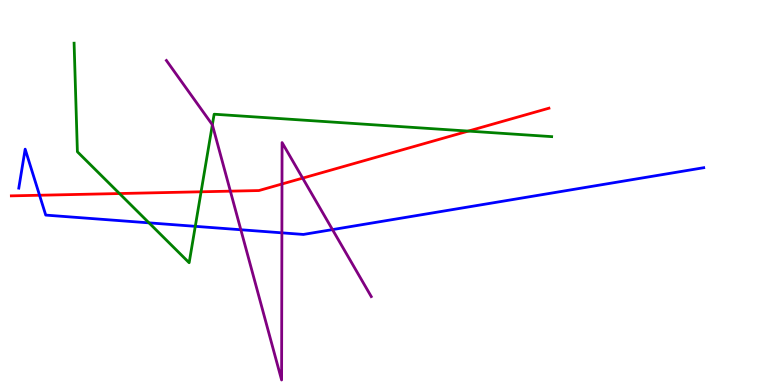[{'lines': ['blue', 'red'], 'intersections': [{'x': 0.51, 'y': 4.93}]}, {'lines': ['green', 'red'], 'intersections': [{'x': 1.54, 'y': 4.97}, {'x': 2.59, 'y': 5.02}, {'x': 6.04, 'y': 6.59}]}, {'lines': ['purple', 'red'], 'intersections': [{'x': 2.97, 'y': 5.03}, {'x': 3.64, 'y': 5.22}, {'x': 3.91, 'y': 5.37}]}, {'lines': ['blue', 'green'], 'intersections': [{'x': 1.92, 'y': 4.21}, {'x': 2.52, 'y': 4.12}]}, {'lines': ['blue', 'purple'], 'intersections': [{'x': 3.11, 'y': 4.03}, {'x': 3.64, 'y': 3.95}, {'x': 4.29, 'y': 4.04}]}, {'lines': ['green', 'purple'], 'intersections': [{'x': 2.74, 'y': 6.76}]}]